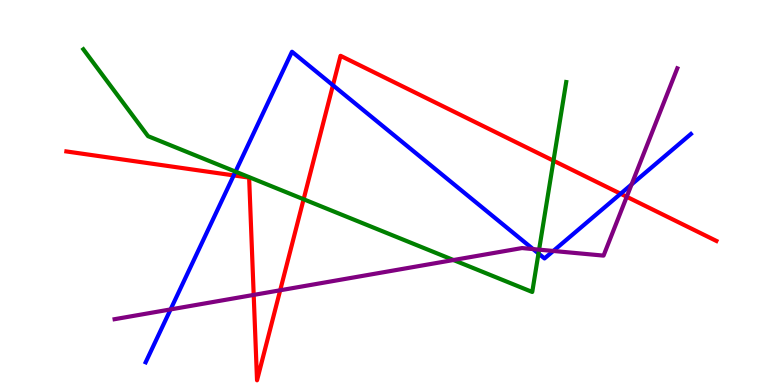[{'lines': ['blue', 'red'], 'intersections': [{'x': 3.02, 'y': 5.44}, {'x': 4.3, 'y': 7.79}, {'x': 8.01, 'y': 4.97}]}, {'lines': ['green', 'red'], 'intersections': [{'x': 3.92, 'y': 4.82}, {'x': 7.14, 'y': 5.83}]}, {'lines': ['purple', 'red'], 'intersections': [{'x': 3.27, 'y': 2.34}, {'x': 3.62, 'y': 2.46}, {'x': 8.09, 'y': 4.89}]}, {'lines': ['blue', 'green'], 'intersections': [{'x': 3.04, 'y': 5.54}, {'x': 6.95, 'y': 3.42}]}, {'lines': ['blue', 'purple'], 'intersections': [{'x': 2.2, 'y': 1.96}, {'x': 6.88, 'y': 3.53}, {'x': 7.14, 'y': 3.48}, {'x': 8.15, 'y': 5.21}]}, {'lines': ['green', 'purple'], 'intersections': [{'x': 5.85, 'y': 3.25}, {'x': 6.96, 'y': 3.52}]}]